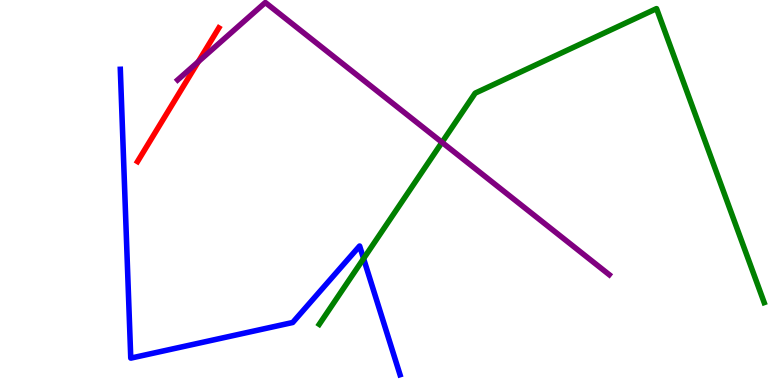[{'lines': ['blue', 'red'], 'intersections': []}, {'lines': ['green', 'red'], 'intersections': []}, {'lines': ['purple', 'red'], 'intersections': [{'x': 2.56, 'y': 8.4}]}, {'lines': ['blue', 'green'], 'intersections': [{'x': 4.69, 'y': 3.28}]}, {'lines': ['blue', 'purple'], 'intersections': []}, {'lines': ['green', 'purple'], 'intersections': [{'x': 5.7, 'y': 6.3}]}]